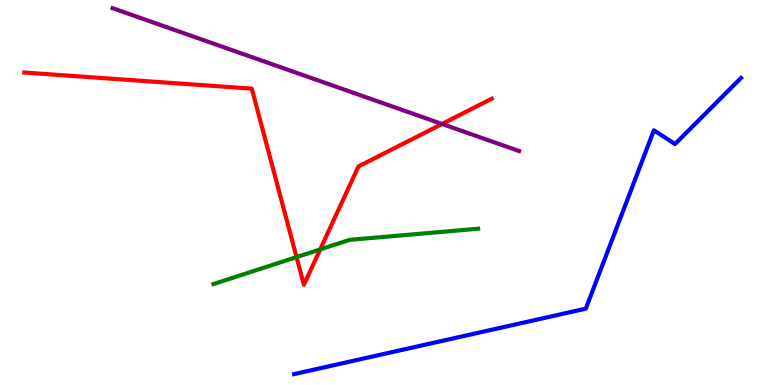[{'lines': ['blue', 'red'], 'intersections': []}, {'lines': ['green', 'red'], 'intersections': [{'x': 3.83, 'y': 3.32}, {'x': 4.13, 'y': 3.52}]}, {'lines': ['purple', 'red'], 'intersections': [{'x': 5.7, 'y': 6.78}]}, {'lines': ['blue', 'green'], 'intersections': []}, {'lines': ['blue', 'purple'], 'intersections': []}, {'lines': ['green', 'purple'], 'intersections': []}]